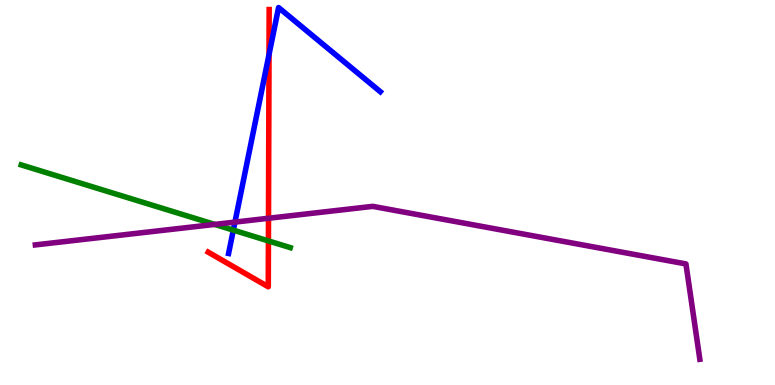[{'lines': ['blue', 'red'], 'intersections': [{'x': 3.47, 'y': 8.58}]}, {'lines': ['green', 'red'], 'intersections': [{'x': 3.46, 'y': 3.74}]}, {'lines': ['purple', 'red'], 'intersections': [{'x': 3.46, 'y': 4.33}]}, {'lines': ['blue', 'green'], 'intersections': [{'x': 3.01, 'y': 4.02}]}, {'lines': ['blue', 'purple'], 'intersections': [{'x': 3.03, 'y': 4.23}]}, {'lines': ['green', 'purple'], 'intersections': [{'x': 2.77, 'y': 4.17}]}]